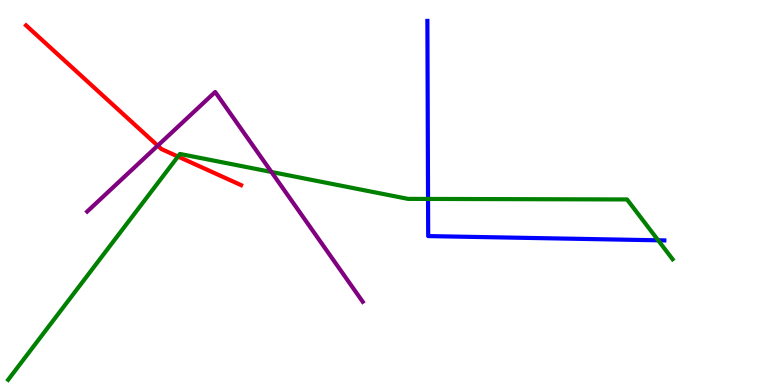[{'lines': ['blue', 'red'], 'intersections': []}, {'lines': ['green', 'red'], 'intersections': [{'x': 2.3, 'y': 5.93}]}, {'lines': ['purple', 'red'], 'intersections': [{'x': 2.04, 'y': 6.22}]}, {'lines': ['blue', 'green'], 'intersections': [{'x': 5.52, 'y': 4.83}, {'x': 8.49, 'y': 3.76}]}, {'lines': ['blue', 'purple'], 'intersections': []}, {'lines': ['green', 'purple'], 'intersections': [{'x': 3.5, 'y': 5.53}]}]